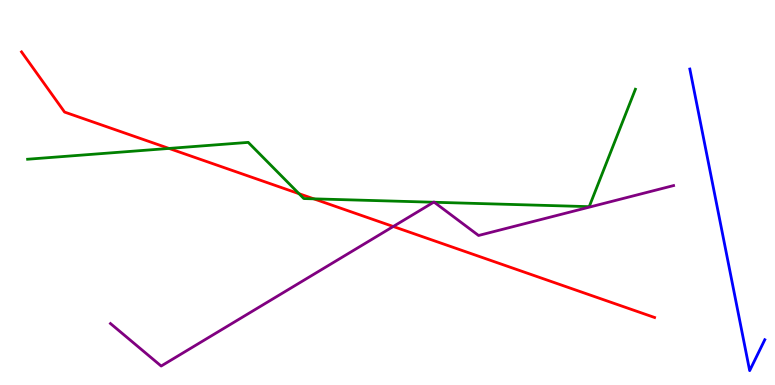[{'lines': ['blue', 'red'], 'intersections': []}, {'lines': ['green', 'red'], 'intersections': [{'x': 2.18, 'y': 6.14}, {'x': 3.86, 'y': 4.97}, {'x': 4.05, 'y': 4.84}]}, {'lines': ['purple', 'red'], 'intersections': [{'x': 5.07, 'y': 4.12}]}, {'lines': ['blue', 'green'], 'intersections': []}, {'lines': ['blue', 'purple'], 'intersections': []}, {'lines': ['green', 'purple'], 'intersections': [{'x': 5.6, 'y': 4.75}, {'x': 5.6, 'y': 4.75}]}]